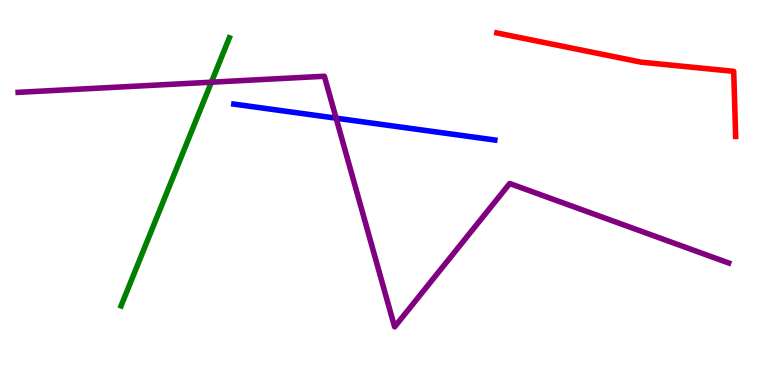[{'lines': ['blue', 'red'], 'intersections': []}, {'lines': ['green', 'red'], 'intersections': []}, {'lines': ['purple', 'red'], 'intersections': []}, {'lines': ['blue', 'green'], 'intersections': []}, {'lines': ['blue', 'purple'], 'intersections': [{'x': 4.34, 'y': 6.93}]}, {'lines': ['green', 'purple'], 'intersections': [{'x': 2.73, 'y': 7.87}]}]